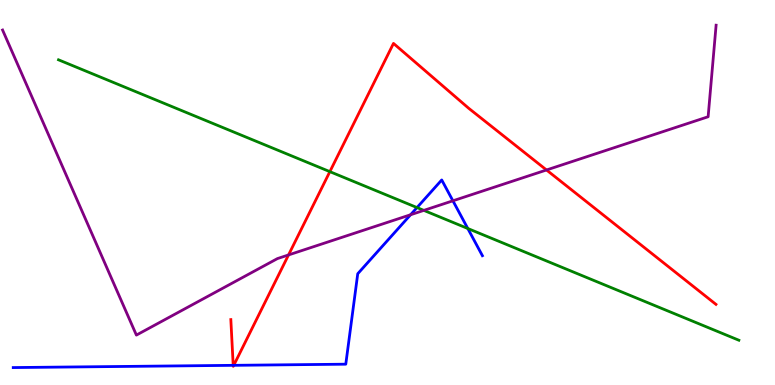[{'lines': ['blue', 'red'], 'intersections': [{'x': 3.01, 'y': 0.511}, {'x': 3.02, 'y': 0.511}]}, {'lines': ['green', 'red'], 'intersections': [{'x': 4.26, 'y': 5.54}]}, {'lines': ['purple', 'red'], 'intersections': [{'x': 3.72, 'y': 3.38}, {'x': 7.05, 'y': 5.58}]}, {'lines': ['blue', 'green'], 'intersections': [{'x': 5.38, 'y': 4.61}, {'x': 6.04, 'y': 4.06}]}, {'lines': ['blue', 'purple'], 'intersections': [{'x': 5.3, 'y': 4.42}, {'x': 5.84, 'y': 4.78}]}, {'lines': ['green', 'purple'], 'intersections': [{'x': 5.47, 'y': 4.54}]}]